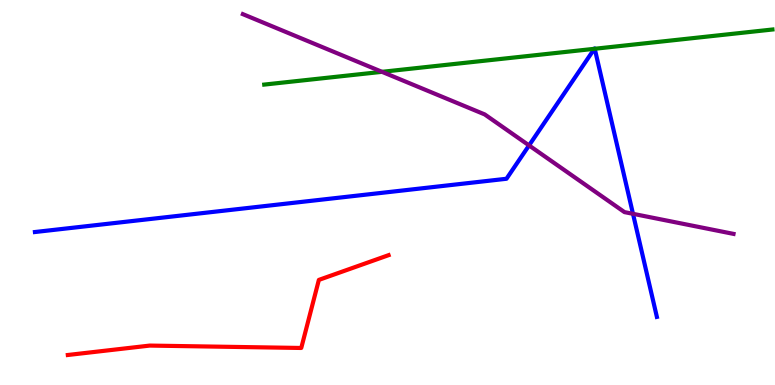[{'lines': ['blue', 'red'], 'intersections': []}, {'lines': ['green', 'red'], 'intersections': []}, {'lines': ['purple', 'red'], 'intersections': []}, {'lines': ['blue', 'green'], 'intersections': [{'x': 7.67, 'y': 8.73}, {'x': 7.67, 'y': 8.73}]}, {'lines': ['blue', 'purple'], 'intersections': [{'x': 6.83, 'y': 6.22}, {'x': 8.17, 'y': 4.45}]}, {'lines': ['green', 'purple'], 'intersections': [{'x': 4.93, 'y': 8.13}]}]